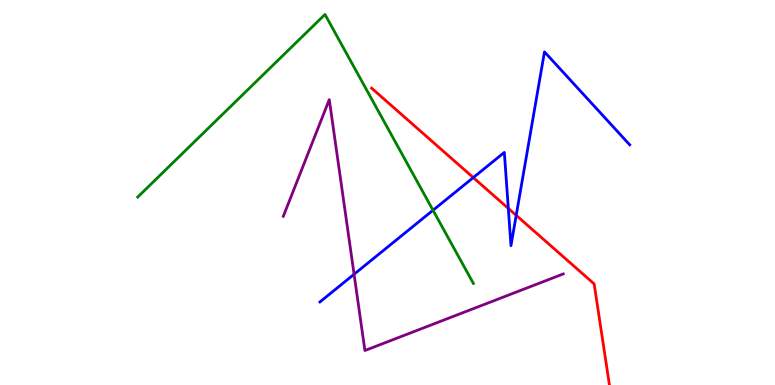[{'lines': ['blue', 'red'], 'intersections': [{'x': 6.11, 'y': 5.39}, {'x': 6.56, 'y': 4.59}, {'x': 6.66, 'y': 4.41}]}, {'lines': ['green', 'red'], 'intersections': []}, {'lines': ['purple', 'red'], 'intersections': []}, {'lines': ['blue', 'green'], 'intersections': [{'x': 5.59, 'y': 4.54}]}, {'lines': ['blue', 'purple'], 'intersections': [{'x': 4.57, 'y': 2.88}]}, {'lines': ['green', 'purple'], 'intersections': []}]